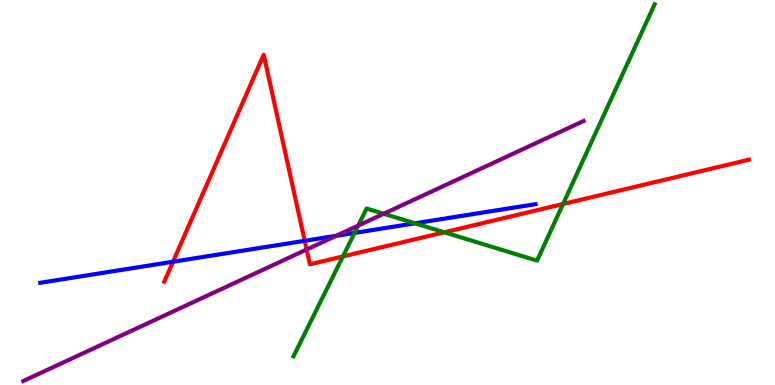[{'lines': ['blue', 'red'], 'intersections': [{'x': 2.23, 'y': 3.2}, {'x': 3.93, 'y': 3.74}]}, {'lines': ['green', 'red'], 'intersections': [{'x': 4.42, 'y': 3.34}, {'x': 5.73, 'y': 3.97}, {'x': 7.27, 'y': 4.7}]}, {'lines': ['purple', 'red'], 'intersections': [{'x': 3.96, 'y': 3.52}]}, {'lines': ['blue', 'green'], 'intersections': [{'x': 4.58, 'y': 3.95}, {'x': 5.35, 'y': 4.2}]}, {'lines': ['blue', 'purple'], 'intersections': [{'x': 4.34, 'y': 3.87}]}, {'lines': ['green', 'purple'], 'intersections': [{'x': 4.62, 'y': 4.14}, {'x': 4.95, 'y': 4.45}]}]